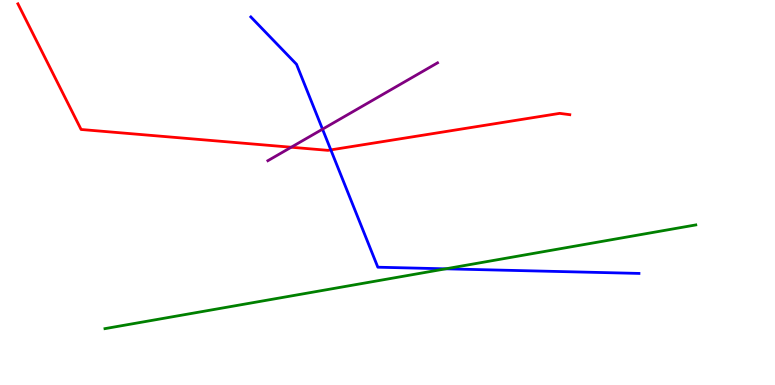[{'lines': ['blue', 'red'], 'intersections': [{'x': 4.27, 'y': 6.11}]}, {'lines': ['green', 'red'], 'intersections': []}, {'lines': ['purple', 'red'], 'intersections': [{'x': 3.76, 'y': 6.18}]}, {'lines': ['blue', 'green'], 'intersections': [{'x': 5.75, 'y': 3.02}]}, {'lines': ['blue', 'purple'], 'intersections': [{'x': 4.16, 'y': 6.64}]}, {'lines': ['green', 'purple'], 'intersections': []}]